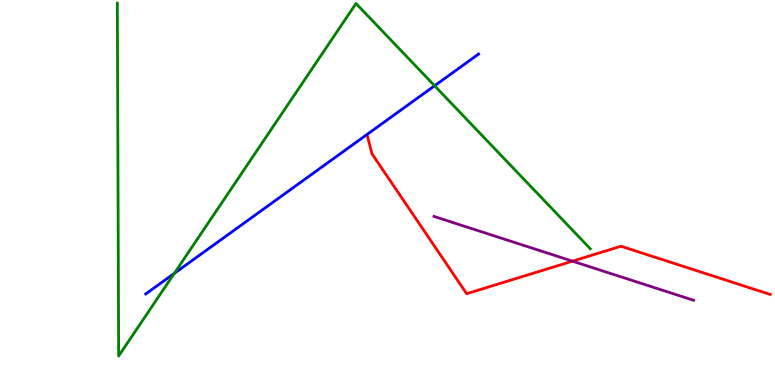[{'lines': ['blue', 'red'], 'intersections': []}, {'lines': ['green', 'red'], 'intersections': []}, {'lines': ['purple', 'red'], 'intersections': [{'x': 7.39, 'y': 3.22}]}, {'lines': ['blue', 'green'], 'intersections': [{'x': 2.25, 'y': 2.9}, {'x': 5.61, 'y': 7.77}]}, {'lines': ['blue', 'purple'], 'intersections': []}, {'lines': ['green', 'purple'], 'intersections': []}]